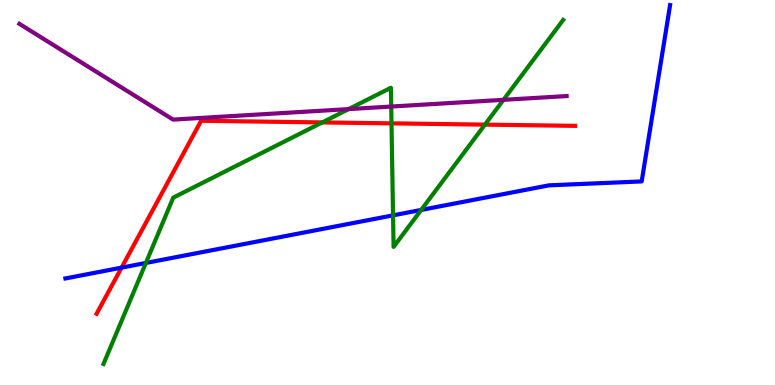[{'lines': ['blue', 'red'], 'intersections': [{'x': 1.57, 'y': 3.05}]}, {'lines': ['green', 'red'], 'intersections': [{'x': 4.16, 'y': 6.82}, {'x': 5.05, 'y': 6.8}, {'x': 6.26, 'y': 6.76}]}, {'lines': ['purple', 'red'], 'intersections': []}, {'lines': ['blue', 'green'], 'intersections': [{'x': 1.88, 'y': 3.17}, {'x': 5.07, 'y': 4.41}, {'x': 5.43, 'y': 4.55}]}, {'lines': ['blue', 'purple'], 'intersections': []}, {'lines': ['green', 'purple'], 'intersections': [{'x': 4.5, 'y': 7.17}, {'x': 5.05, 'y': 7.23}, {'x': 6.5, 'y': 7.41}]}]